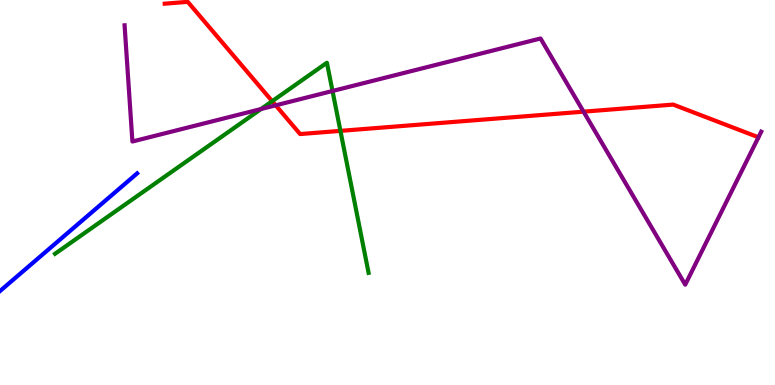[{'lines': ['blue', 'red'], 'intersections': []}, {'lines': ['green', 'red'], 'intersections': [{'x': 3.51, 'y': 7.37}, {'x': 4.39, 'y': 6.6}]}, {'lines': ['purple', 'red'], 'intersections': [{'x': 3.56, 'y': 7.26}, {'x': 7.53, 'y': 7.1}]}, {'lines': ['blue', 'green'], 'intersections': []}, {'lines': ['blue', 'purple'], 'intersections': []}, {'lines': ['green', 'purple'], 'intersections': [{'x': 3.37, 'y': 7.17}, {'x': 4.29, 'y': 7.64}]}]